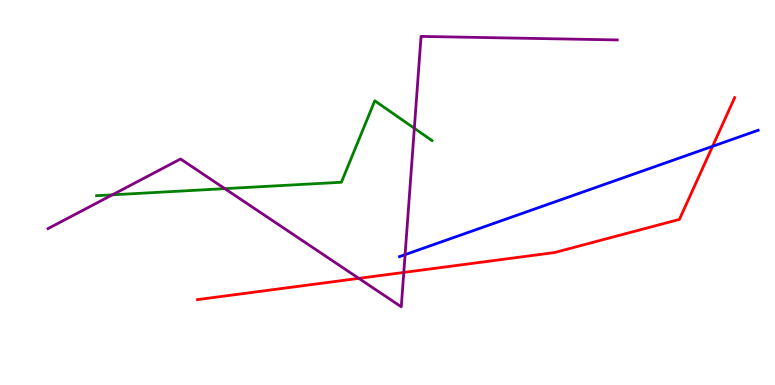[{'lines': ['blue', 'red'], 'intersections': [{'x': 9.19, 'y': 6.2}]}, {'lines': ['green', 'red'], 'intersections': []}, {'lines': ['purple', 'red'], 'intersections': [{'x': 4.63, 'y': 2.77}, {'x': 5.21, 'y': 2.92}]}, {'lines': ['blue', 'green'], 'intersections': []}, {'lines': ['blue', 'purple'], 'intersections': [{'x': 5.23, 'y': 3.39}]}, {'lines': ['green', 'purple'], 'intersections': [{'x': 1.45, 'y': 4.94}, {'x': 2.9, 'y': 5.1}, {'x': 5.35, 'y': 6.67}]}]